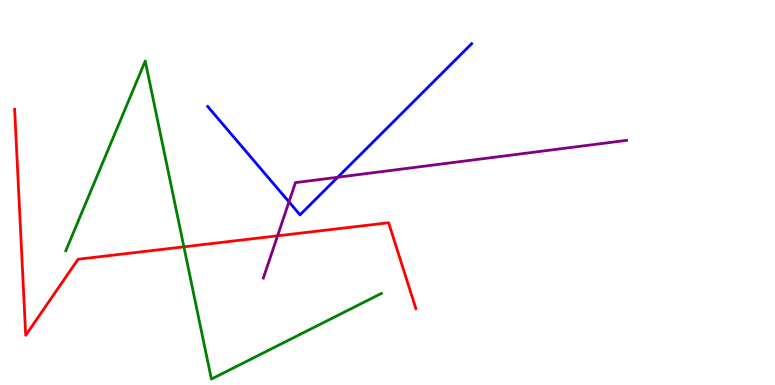[{'lines': ['blue', 'red'], 'intersections': []}, {'lines': ['green', 'red'], 'intersections': [{'x': 2.37, 'y': 3.59}]}, {'lines': ['purple', 'red'], 'intersections': [{'x': 3.58, 'y': 3.87}]}, {'lines': ['blue', 'green'], 'intersections': []}, {'lines': ['blue', 'purple'], 'intersections': [{'x': 3.73, 'y': 4.76}, {'x': 4.36, 'y': 5.4}]}, {'lines': ['green', 'purple'], 'intersections': []}]